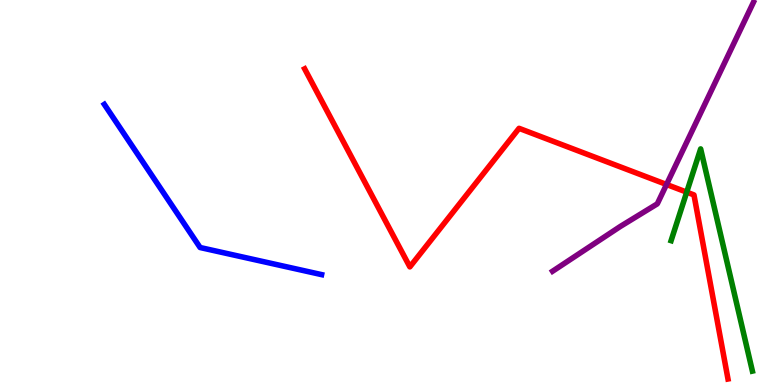[{'lines': ['blue', 'red'], 'intersections': []}, {'lines': ['green', 'red'], 'intersections': [{'x': 8.86, 'y': 5.01}]}, {'lines': ['purple', 'red'], 'intersections': [{'x': 8.6, 'y': 5.21}]}, {'lines': ['blue', 'green'], 'intersections': []}, {'lines': ['blue', 'purple'], 'intersections': []}, {'lines': ['green', 'purple'], 'intersections': []}]